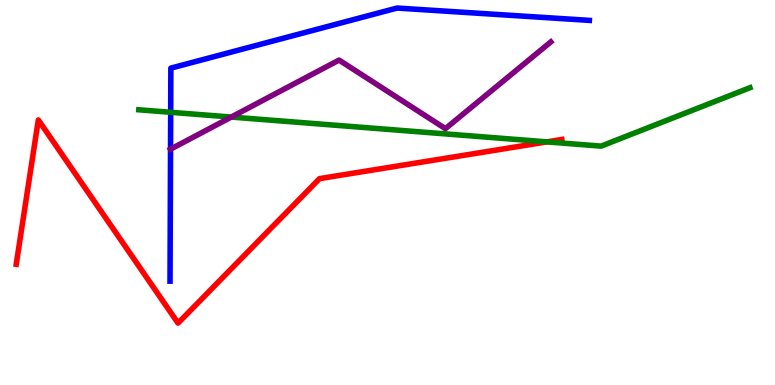[{'lines': ['blue', 'red'], 'intersections': []}, {'lines': ['green', 'red'], 'intersections': [{'x': 7.06, 'y': 6.31}]}, {'lines': ['purple', 'red'], 'intersections': []}, {'lines': ['blue', 'green'], 'intersections': [{'x': 2.2, 'y': 7.08}]}, {'lines': ['blue', 'purple'], 'intersections': [{'x': 2.2, 'y': 6.13}]}, {'lines': ['green', 'purple'], 'intersections': [{'x': 2.98, 'y': 6.96}]}]